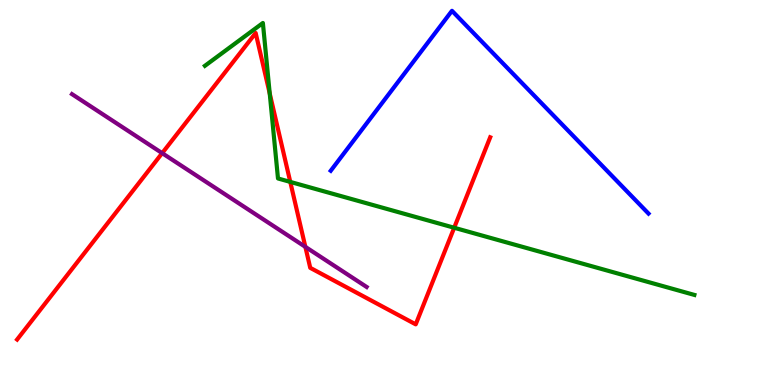[{'lines': ['blue', 'red'], 'intersections': []}, {'lines': ['green', 'red'], 'intersections': [{'x': 3.48, 'y': 7.57}, {'x': 3.75, 'y': 5.28}, {'x': 5.86, 'y': 4.08}]}, {'lines': ['purple', 'red'], 'intersections': [{'x': 2.09, 'y': 6.02}, {'x': 3.94, 'y': 3.59}]}, {'lines': ['blue', 'green'], 'intersections': []}, {'lines': ['blue', 'purple'], 'intersections': []}, {'lines': ['green', 'purple'], 'intersections': []}]